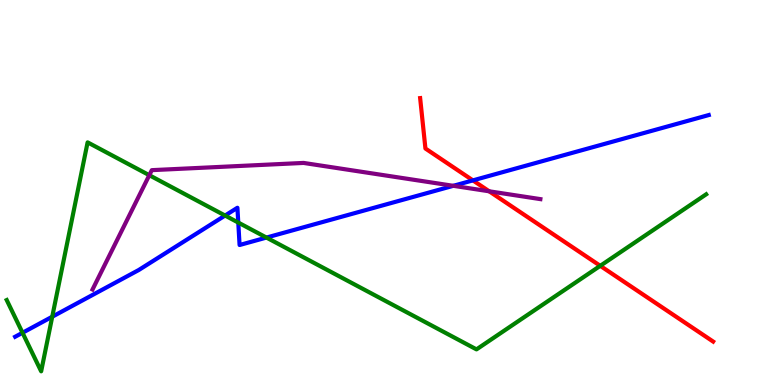[{'lines': ['blue', 'red'], 'intersections': [{'x': 6.1, 'y': 5.31}]}, {'lines': ['green', 'red'], 'intersections': [{'x': 7.75, 'y': 3.1}]}, {'lines': ['purple', 'red'], 'intersections': [{'x': 6.31, 'y': 5.03}]}, {'lines': ['blue', 'green'], 'intersections': [{'x': 0.291, 'y': 1.36}, {'x': 0.674, 'y': 1.77}, {'x': 2.9, 'y': 4.4}, {'x': 3.07, 'y': 4.22}, {'x': 3.44, 'y': 3.83}]}, {'lines': ['blue', 'purple'], 'intersections': [{'x': 5.85, 'y': 5.17}]}, {'lines': ['green', 'purple'], 'intersections': [{'x': 1.93, 'y': 5.45}]}]